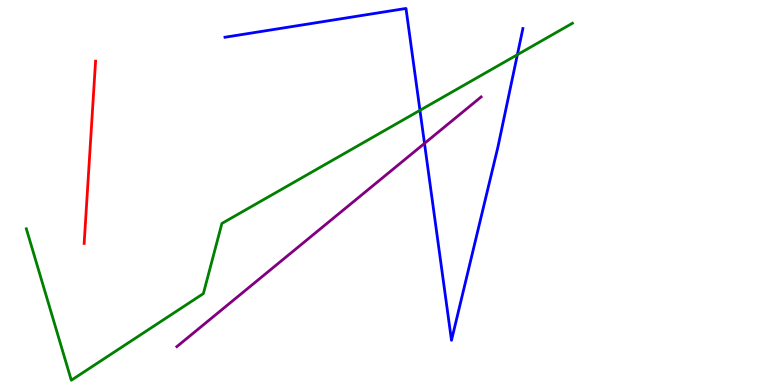[{'lines': ['blue', 'red'], 'intersections': []}, {'lines': ['green', 'red'], 'intersections': []}, {'lines': ['purple', 'red'], 'intersections': []}, {'lines': ['blue', 'green'], 'intersections': [{'x': 5.42, 'y': 7.13}, {'x': 6.68, 'y': 8.58}]}, {'lines': ['blue', 'purple'], 'intersections': [{'x': 5.48, 'y': 6.28}]}, {'lines': ['green', 'purple'], 'intersections': []}]